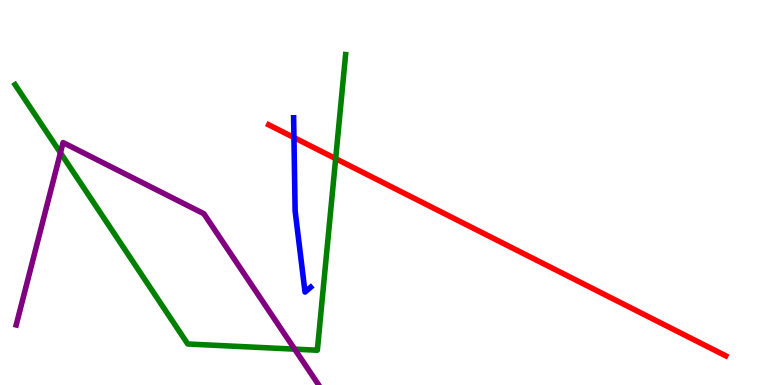[{'lines': ['blue', 'red'], 'intersections': [{'x': 3.79, 'y': 6.43}]}, {'lines': ['green', 'red'], 'intersections': [{'x': 4.33, 'y': 5.88}]}, {'lines': ['purple', 'red'], 'intersections': []}, {'lines': ['blue', 'green'], 'intersections': []}, {'lines': ['blue', 'purple'], 'intersections': []}, {'lines': ['green', 'purple'], 'intersections': [{'x': 0.78, 'y': 6.03}, {'x': 3.8, 'y': 0.931}]}]